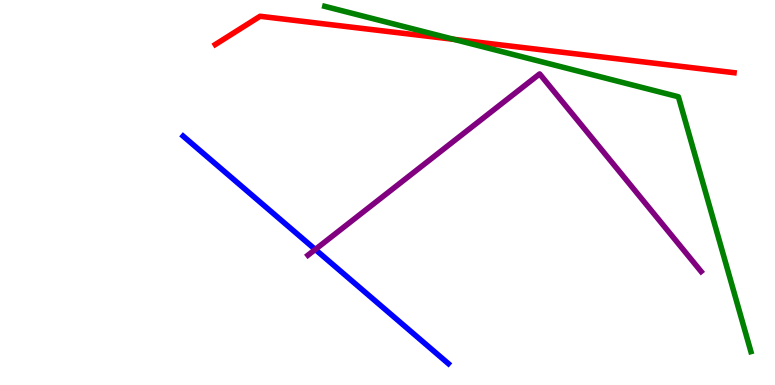[{'lines': ['blue', 'red'], 'intersections': []}, {'lines': ['green', 'red'], 'intersections': [{'x': 5.86, 'y': 8.98}]}, {'lines': ['purple', 'red'], 'intersections': []}, {'lines': ['blue', 'green'], 'intersections': []}, {'lines': ['blue', 'purple'], 'intersections': [{'x': 4.07, 'y': 3.52}]}, {'lines': ['green', 'purple'], 'intersections': []}]